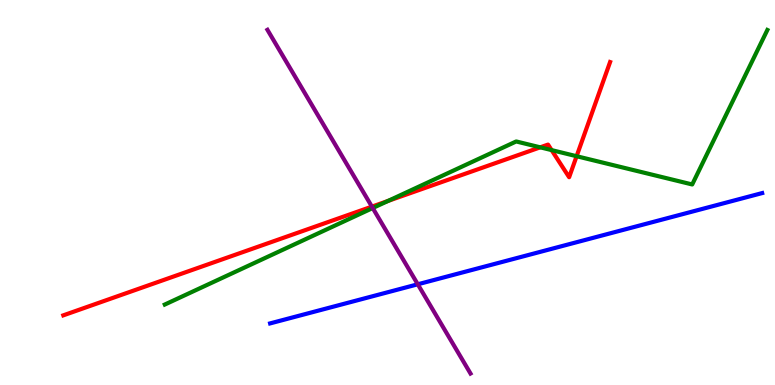[{'lines': ['blue', 'red'], 'intersections': []}, {'lines': ['green', 'red'], 'intersections': [{'x': 5.01, 'y': 4.78}, {'x': 6.97, 'y': 6.17}, {'x': 7.12, 'y': 6.1}, {'x': 7.44, 'y': 5.94}]}, {'lines': ['purple', 'red'], 'intersections': [{'x': 4.8, 'y': 4.63}]}, {'lines': ['blue', 'green'], 'intersections': []}, {'lines': ['blue', 'purple'], 'intersections': [{'x': 5.39, 'y': 2.62}]}, {'lines': ['green', 'purple'], 'intersections': [{'x': 4.81, 'y': 4.6}]}]